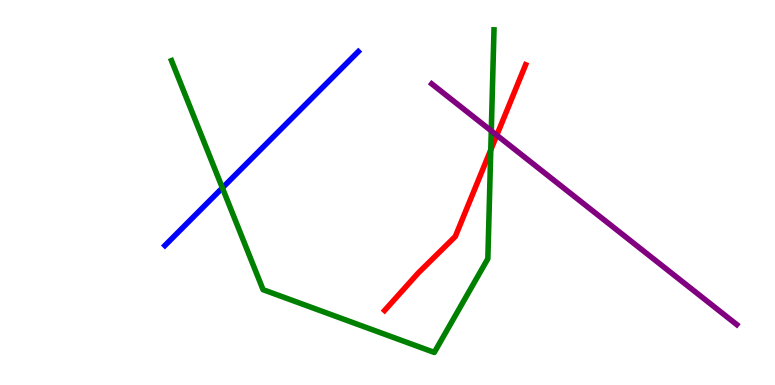[{'lines': ['blue', 'red'], 'intersections': []}, {'lines': ['green', 'red'], 'intersections': [{'x': 6.33, 'y': 6.11}]}, {'lines': ['purple', 'red'], 'intersections': [{'x': 6.41, 'y': 6.49}]}, {'lines': ['blue', 'green'], 'intersections': [{'x': 2.87, 'y': 5.12}]}, {'lines': ['blue', 'purple'], 'intersections': []}, {'lines': ['green', 'purple'], 'intersections': [{'x': 6.34, 'y': 6.6}]}]